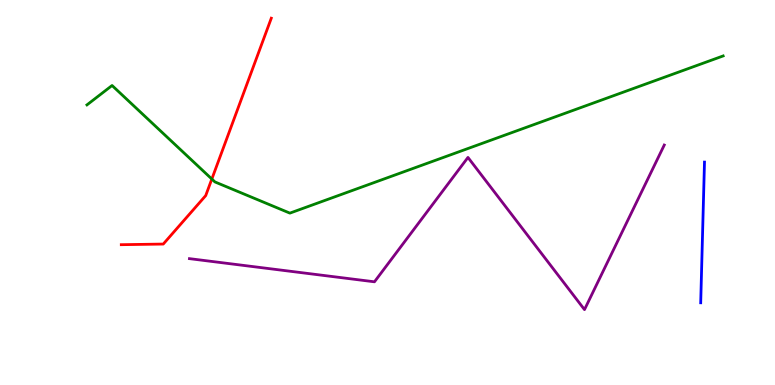[{'lines': ['blue', 'red'], 'intersections': []}, {'lines': ['green', 'red'], 'intersections': [{'x': 2.73, 'y': 5.35}]}, {'lines': ['purple', 'red'], 'intersections': []}, {'lines': ['blue', 'green'], 'intersections': []}, {'lines': ['blue', 'purple'], 'intersections': []}, {'lines': ['green', 'purple'], 'intersections': []}]